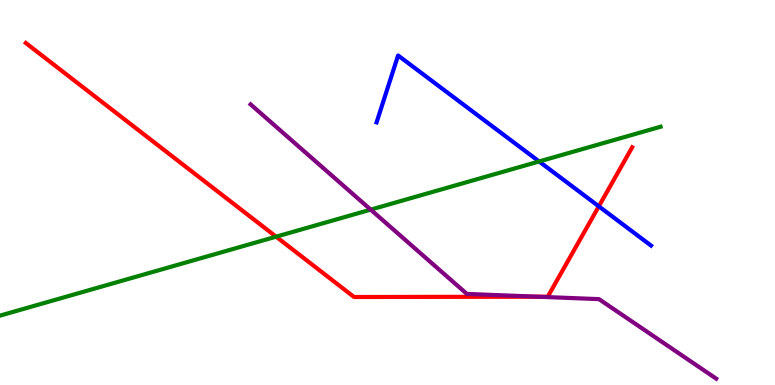[{'lines': ['blue', 'red'], 'intersections': [{'x': 7.73, 'y': 4.64}]}, {'lines': ['green', 'red'], 'intersections': [{'x': 3.56, 'y': 3.85}]}, {'lines': ['purple', 'red'], 'intersections': [{'x': 6.94, 'y': 2.29}]}, {'lines': ['blue', 'green'], 'intersections': [{'x': 6.96, 'y': 5.81}]}, {'lines': ['blue', 'purple'], 'intersections': []}, {'lines': ['green', 'purple'], 'intersections': [{'x': 4.78, 'y': 4.56}]}]